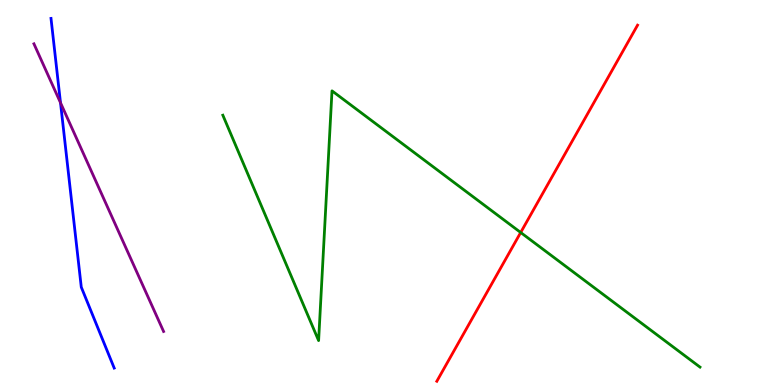[{'lines': ['blue', 'red'], 'intersections': []}, {'lines': ['green', 'red'], 'intersections': [{'x': 6.72, 'y': 3.96}]}, {'lines': ['purple', 'red'], 'intersections': []}, {'lines': ['blue', 'green'], 'intersections': []}, {'lines': ['blue', 'purple'], 'intersections': [{'x': 0.781, 'y': 7.33}]}, {'lines': ['green', 'purple'], 'intersections': []}]